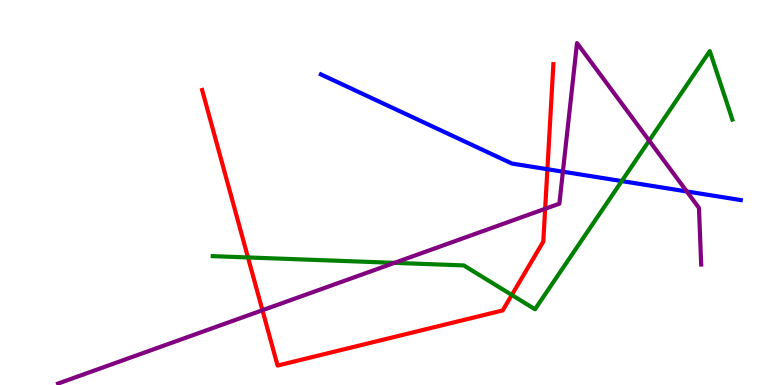[{'lines': ['blue', 'red'], 'intersections': [{'x': 7.06, 'y': 5.6}]}, {'lines': ['green', 'red'], 'intersections': [{'x': 3.2, 'y': 3.31}, {'x': 6.6, 'y': 2.34}]}, {'lines': ['purple', 'red'], 'intersections': [{'x': 3.39, 'y': 1.94}, {'x': 7.03, 'y': 4.58}]}, {'lines': ['blue', 'green'], 'intersections': [{'x': 8.02, 'y': 5.3}]}, {'lines': ['blue', 'purple'], 'intersections': [{'x': 7.26, 'y': 5.54}, {'x': 8.86, 'y': 5.03}]}, {'lines': ['green', 'purple'], 'intersections': [{'x': 5.09, 'y': 3.17}, {'x': 8.38, 'y': 6.35}]}]